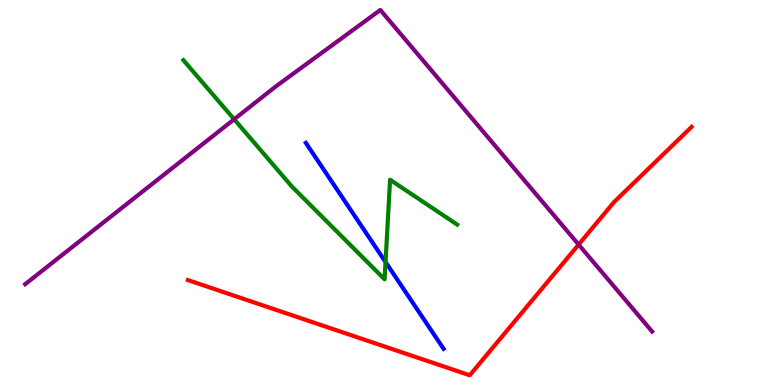[{'lines': ['blue', 'red'], 'intersections': []}, {'lines': ['green', 'red'], 'intersections': []}, {'lines': ['purple', 'red'], 'intersections': [{'x': 7.47, 'y': 3.65}]}, {'lines': ['blue', 'green'], 'intersections': [{'x': 4.97, 'y': 3.19}]}, {'lines': ['blue', 'purple'], 'intersections': []}, {'lines': ['green', 'purple'], 'intersections': [{'x': 3.02, 'y': 6.9}]}]